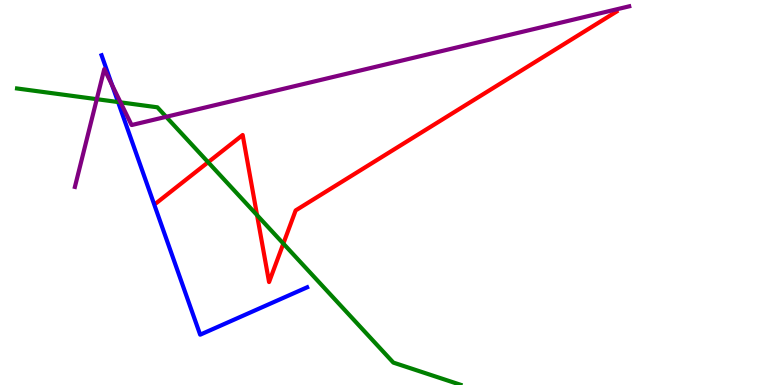[{'lines': ['blue', 'red'], 'intersections': []}, {'lines': ['green', 'red'], 'intersections': [{'x': 2.69, 'y': 5.79}, {'x': 3.32, 'y': 4.41}, {'x': 3.66, 'y': 3.67}]}, {'lines': ['purple', 'red'], 'intersections': []}, {'lines': ['blue', 'green'], 'intersections': [{'x': 1.52, 'y': 7.35}]}, {'lines': ['blue', 'purple'], 'intersections': [{'x': 1.45, 'y': 7.79}]}, {'lines': ['green', 'purple'], 'intersections': [{'x': 1.25, 'y': 7.42}, {'x': 1.56, 'y': 7.34}, {'x': 2.14, 'y': 6.97}]}]